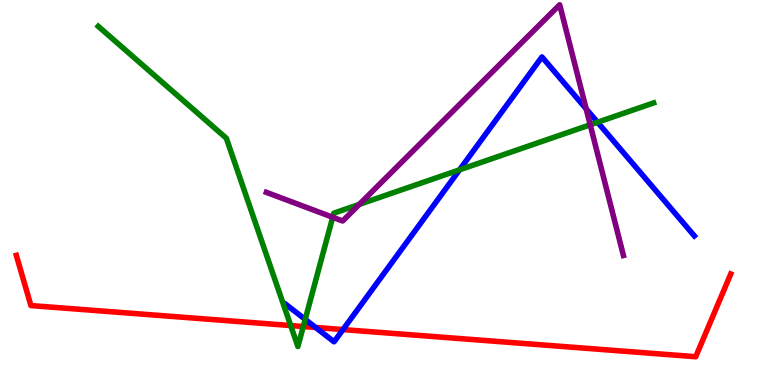[{'lines': ['blue', 'red'], 'intersections': [{'x': 4.07, 'y': 1.49}, {'x': 4.43, 'y': 1.44}]}, {'lines': ['green', 'red'], 'intersections': [{'x': 3.75, 'y': 1.54}, {'x': 3.91, 'y': 1.52}]}, {'lines': ['purple', 'red'], 'intersections': []}, {'lines': ['blue', 'green'], 'intersections': [{'x': 3.94, 'y': 1.7}, {'x': 5.93, 'y': 5.59}, {'x': 7.71, 'y': 6.82}]}, {'lines': ['blue', 'purple'], 'intersections': [{'x': 7.56, 'y': 7.17}]}, {'lines': ['green', 'purple'], 'intersections': [{'x': 4.29, 'y': 4.36}, {'x': 4.64, 'y': 4.69}, {'x': 7.62, 'y': 6.76}]}]